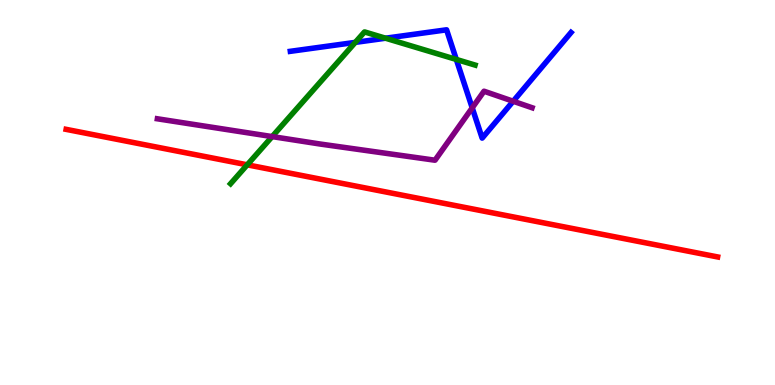[{'lines': ['blue', 'red'], 'intersections': []}, {'lines': ['green', 'red'], 'intersections': [{'x': 3.19, 'y': 5.72}]}, {'lines': ['purple', 'red'], 'intersections': []}, {'lines': ['blue', 'green'], 'intersections': [{'x': 4.58, 'y': 8.9}, {'x': 4.97, 'y': 9.01}, {'x': 5.89, 'y': 8.46}]}, {'lines': ['blue', 'purple'], 'intersections': [{'x': 6.09, 'y': 7.2}, {'x': 6.62, 'y': 7.37}]}, {'lines': ['green', 'purple'], 'intersections': [{'x': 3.51, 'y': 6.45}]}]